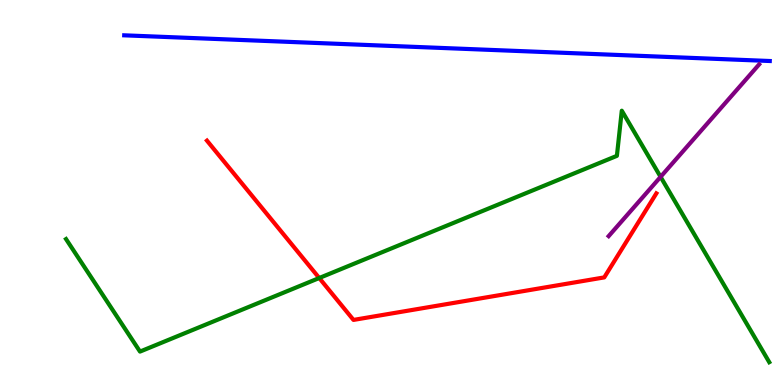[{'lines': ['blue', 'red'], 'intersections': []}, {'lines': ['green', 'red'], 'intersections': [{'x': 4.12, 'y': 2.78}]}, {'lines': ['purple', 'red'], 'intersections': []}, {'lines': ['blue', 'green'], 'intersections': []}, {'lines': ['blue', 'purple'], 'intersections': []}, {'lines': ['green', 'purple'], 'intersections': [{'x': 8.52, 'y': 5.41}]}]